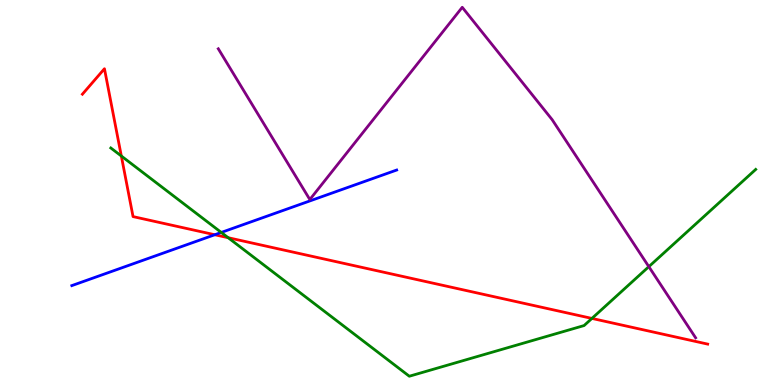[{'lines': ['blue', 'red'], 'intersections': [{'x': 2.77, 'y': 3.9}]}, {'lines': ['green', 'red'], 'intersections': [{'x': 1.57, 'y': 5.95}, {'x': 2.94, 'y': 3.83}, {'x': 7.64, 'y': 1.73}]}, {'lines': ['purple', 'red'], 'intersections': []}, {'lines': ['blue', 'green'], 'intersections': [{'x': 2.86, 'y': 3.96}]}, {'lines': ['blue', 'purple'], 'intersections': []}, {'lines': ['green', 'purple'], 'intersections': [{'x': 8.37, 'y': 3.07}]}]